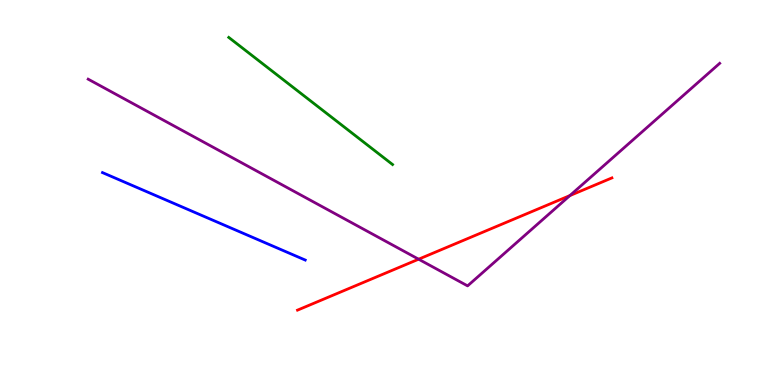[{'lines': ['blue', 'red'], 'intersections': []}, {'lines': ['green', 'red'], 'intersections': []}, {'lines': ['purple', 'red'], 'intersections': [{'x': 5.4, 'y': 3.27}, {'x': 7.35, 'y': 4.92}]}, {'lines': ['blue', 'green'], 'intersections': []}, {'lines': ['blue', 'purple'], 'intersections': []}, {'lines': ['green', 'purple'], 'intersections': []}]